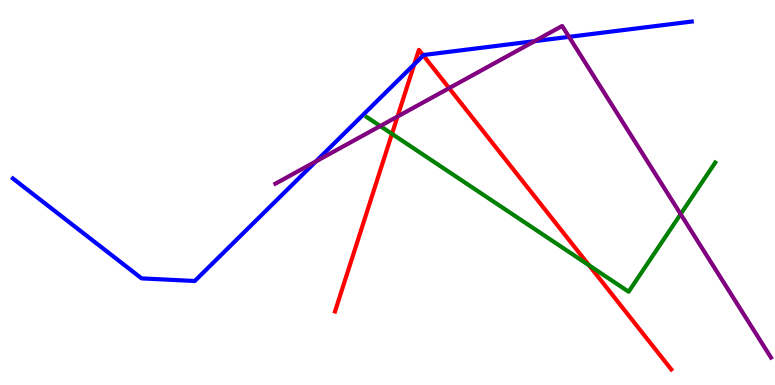[{'lines': ['blue', 'red'], 'intersections': [{'x': 5.35, 'y': 8.33}, {'x': 5.46, 'y': 8.56}]}, {'lines': ['green', 'red'], 'intersections': [{'x': 5.06, 'y': 6.52}, {'x': 7.6, 'y': 3.11}]}, {'lines': ['purple', 'red'], 'intersections': [{'x': 5.13, 'y': 6.97}, {'x': 5.8, 'y': 7.71}]}, {'lines': ['blue', 'green'], 'intersections': []}, {'lines': ['blue', 'purple'], 'intersections': [{'x': 4.08, 'y': 5.81}, {'x': 6.9, 'y': 8.93}, {'x': 7.34, 'y': 9.04}]}, {'lines': ['green', 'purple'], 'intersections': [{'x': 4.91, 'y': 6.73}, {'x': 8.78, 'y': 4.44}]}]